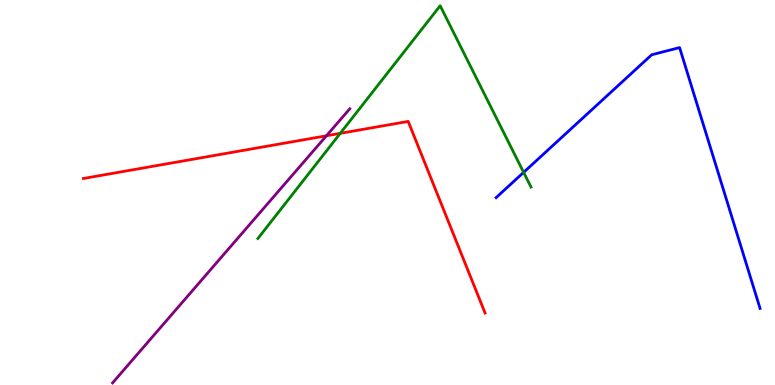[{'lines': ['blue', 'red'], 'intersections': []}, {'lines': ['green', 'red'], 'intersections': [{'x': 4.39, 'y': 6.54}]}, {'lines': ['purple', 'red'], 'intersections': [{'x': 4.21, 'y': 6.47}]}, {'lines': ['blue', 'green'], 'intersections': [{'x': 6.76, 'y': 5.52}]}, {'lines': ['blue', 'purple'], 'intersections': []}, {'lines': ['green', 'purple'], 'intersections': []}]